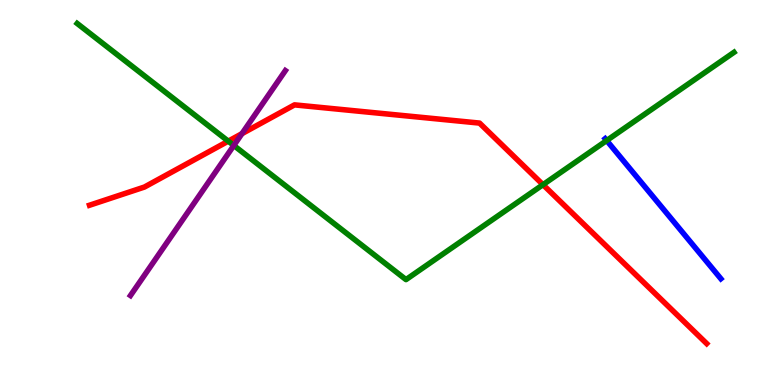[{'lines': ['blue', 'red'], 'intersections': []}, {'lines': ['green', 'red'], 'intersections': [{'x': 2.95, 'y': 6.33}, {'x': 7.01, 'y': 5.2}]}, {'lines': ['purple', 'red'], 'intersections': [{'x': 3.12, 'y': 6.53}]}, {'lines': ['blue', 'green'], 'intersections': [{'x': 7.83, 'y': 6.35}]}, {'lines': ['blue', 'purple'], 'intersections': []}, {'lines': ['green', 'purple'], 'intersections': [{'x': 3.02, 'y': 6.22}]}]